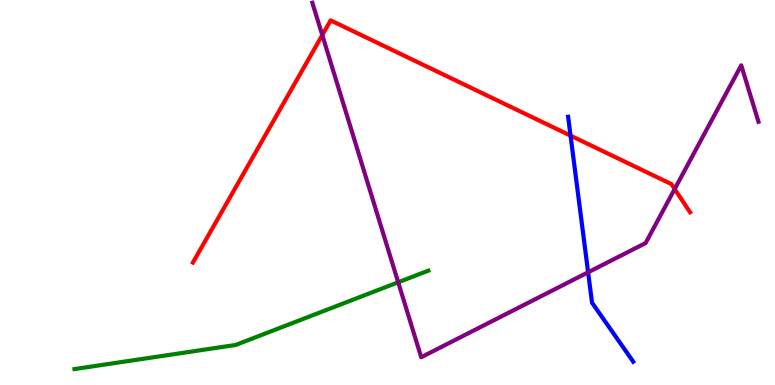[{'lines': ['blue', 'red'], 'intersections': [{'x': 7.36, 'y': 6.48}]}, {'lines': ['green', 'red'], 'intersections': []}, {'lines': ['purple', 'red'], 'intersections': [{'x': 4.16, 'y': 9.09}, {'x': 8.71, 'y': 5.09}]}, {'lines': ['blue', 'green'], 'intersections': []}, {'lines': ['blue', 'purple'], 'intersections': [{'x': 7.59, 'y': 2.93}]}, {'lines': ['green', 'purple'], 'intersections': [{'x': 5.14, 'y': 2.67}]}]